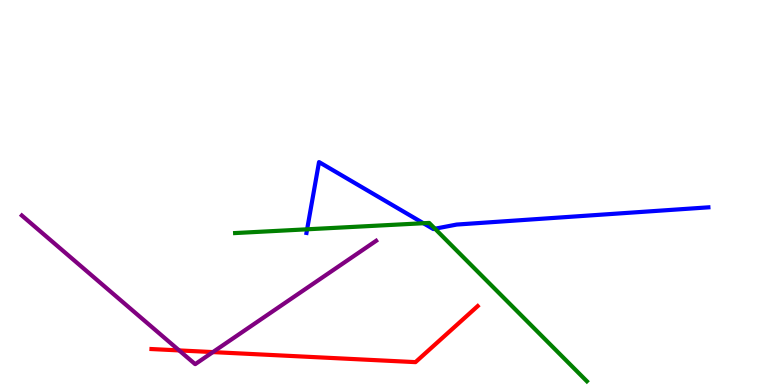[{'lines': ['blue', 'red'], 'intersections': []}, {'lines': ['green', 'red'], 'intersections': []}, {'lines': ['purple', 'red'], 'intersections': [{'x': 2.31, 'y': 0.898}, {'x': 2.75, 'y': 0.855}]}, {'lines': ['blue', 'green'], 'intersections': [{'x': 3.96, 'y': 4.04}, {'x': 5.46, 'y': 4.2}, {'x': 5.61, 'y': 4.06}]}, {'lines': ['blue', 'purple'], 'intersections': []}, {'lines': ['green', 'purple'], 'intersections': []}]